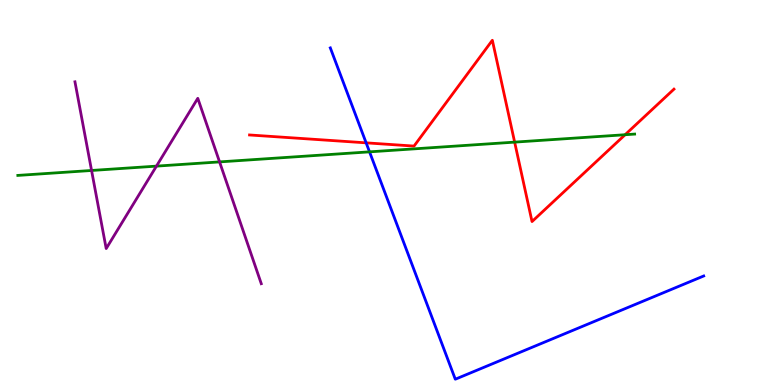[{'lines': ['blue', 'red'], 'intersections': [{'x': 4.72, 'y': 6.29}]}, {'lines': ['green', 'red'], 'intersections': [{'x': 6.64, 'y': 6.31}, {'x': 8.07, 'y': 6.5}]}, {'lines': ['purple', 'red'], 'intersections': []}, {'lines': ['blue', 'green'], 'intersections': [{'x': 4.77, 'y': 6.06}]}, {'lines': ['blue', 'purple'], 'intersections': []}, {'lines': ['green', 'purple'], 'intersections': [{'x': 1.18, 'y': 5.57}, {'x': 2.02, 'y': 5.68}, {'x': 2.83, 'y': 5.79}]}]